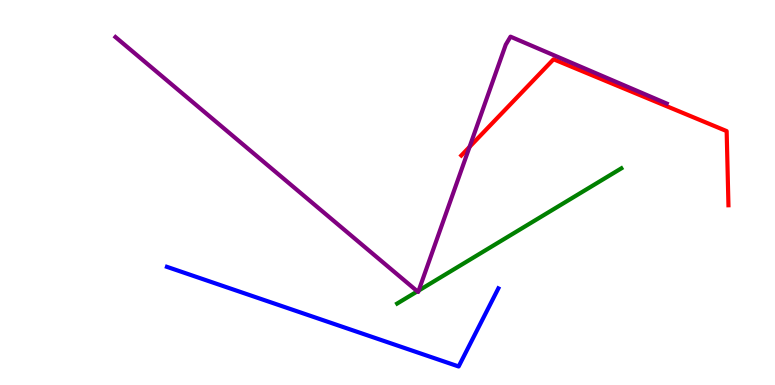[{'lines': ['blue', 'red'], 'intersections': []}, {'lines': ['green', 'red'], 'intersections': []}, {'lines': ['purple', 'red'], 'intersections': [{'x': 6.06, 'y': 6.18}]}, {'lines': ['blue', 'green'], 'intersections': []}, {'lines': ['blue', 'purple'], 'intersections': []}, {'lines': ['green', 'purple'], 'intersections': [{'x': 5.39, 'y': 2.43}, {'x': 5.4, 'y': 2.45}]}]